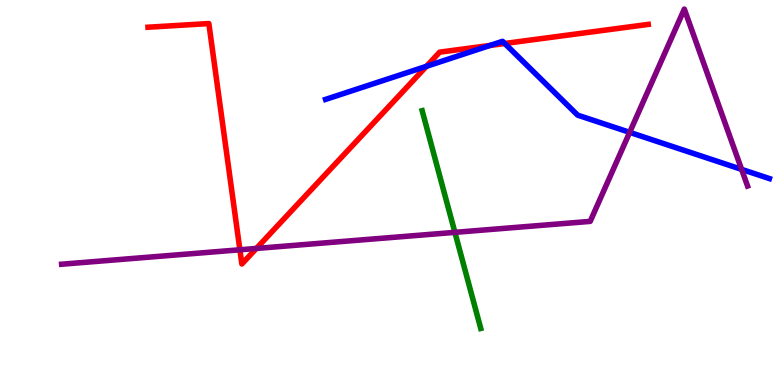[{'lines': ['blue', 'red'], 'intersections': [{'x': 5.5, 'y': 8.28}, {'x': 6.32, 'y': 8.82}, {'x': 6.51, 'y': 8.87}]}, {'lines': ['green', 'red'], 'intersections': []}, {'lines': ['purple', 'red'], 'intersections': [{'x': 3.1, 'y': 3.51}, {'x': 3.31, 'y': 3.55}]}, {'lines': ['blue', 'green'], 'intersections': []}, {'lines': ['blue', 'purple'], 'intersections': [{'x': 8.12, 'y': 6.56}, {'x': 9.57, 'y': 5.6}]}, {'lines': ['green', 'purple'], 'intersections': [{'x': 5.87, 'y': 3.96}]}]